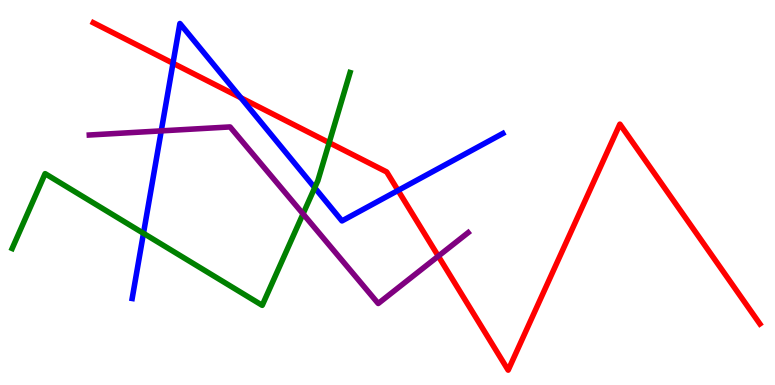[{'lines': ['blue', 'red'], 'intersections': [{'x': 2.23, 'y': 8.36}, {'x': 3.11, 'y': 7.46}, {'x': 5.14, 'y': 5.05}]}, {'lines': ['green', 'red'], 'intersections': [{'x': 4.25, 'y': 6.29}]}, {'lines': ['purple', 'red'], 'intersections': [{'x': 5.66, 'y': 3.35}]}, {'lines': ['blue', 'green'], 'intersections': [{'x': 1.85, 'y': 3.94}, {'x': 4.06, 'y': 5.12}]}, {'lines': ['blue', 'purple'], 'intersections': [{'x': 2.08, 'y': 6.6}]}, {'lines': ['green', 'purple'], 'intersections': [{'x': 3.91, 'y': 4.44}]}]